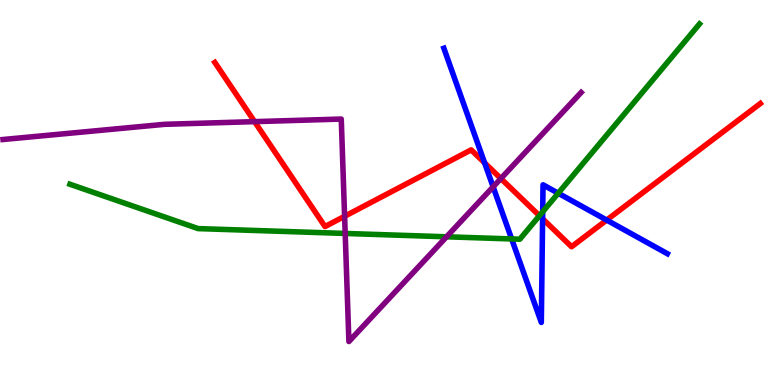[{'lines': ['blue', 'red'], 'intersections': [{'x': 6.25, 'y': 5.77}, {'x': 7.0, 'y': 4.32}, {'x': 7.83, 'y': 4.28}]}, {'lines': ['green', 'red'], 'intersections': [{'x': 6.96, 'y': 4.4}]}, {'lines': ['purple', 'red'], 'intersections': [{'x': 3.28, 'y': 6.84}, {'x': 4.45, 'y': 4.38}, {'x': 6.46, 'y': 5.36}]}, {'lines': ['blue', 'green'], 'intersections': [{'x': 6.6, 'y': 3.79}, {'x': 7.0, 'y': 4.5}, {'x': 7.2, 'y': 4.98}]}, {'lines': ['blue', 'purple'], 'intersections': [{'x': 6.36, 'y': 5.15}]}, {'lines': ['green', 'purple'], 'intersections': [{'x': 4.45, 'y': 3.94}, {'x': 5.76, 'y': 3.85}]}]